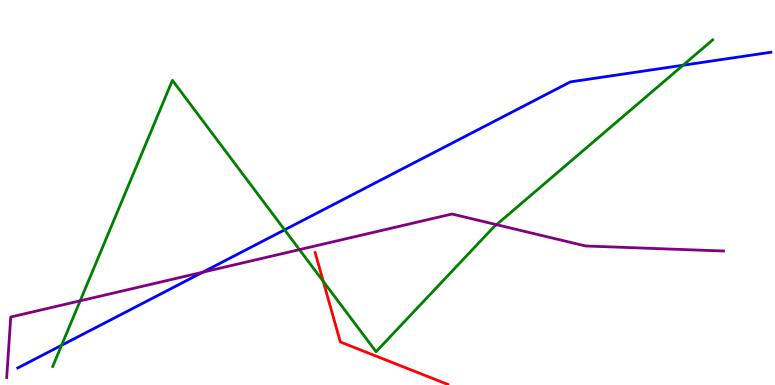[{'lines': ['blue', 'red'], 'intersections': []}, {'lines': ['green', 'red'], 'intersections': [{'x': 4.17, 'y': 2.69}]}, {'lines': ['purple', 'red'], 'intersections': []}, {'lines': ['blue', 'green'], 'intersections': [{'x': 0.794, 'y': 1.03}, {'x': 3.67, 'y': 4.03}, {'x': 8.81, 'y': 8.31}]}, {'lines': ['blue', 'purple'], 'intersections': [{'x': 2.62, 'y': 2.93}]}, {'lines': ['green', 'purple'], 'intersections': [{'x': 1.03, 'y': 2.19}, {'x': 3.86, 'y': 3.52}, {'x': 6.41, 'y': 4.16}]}]